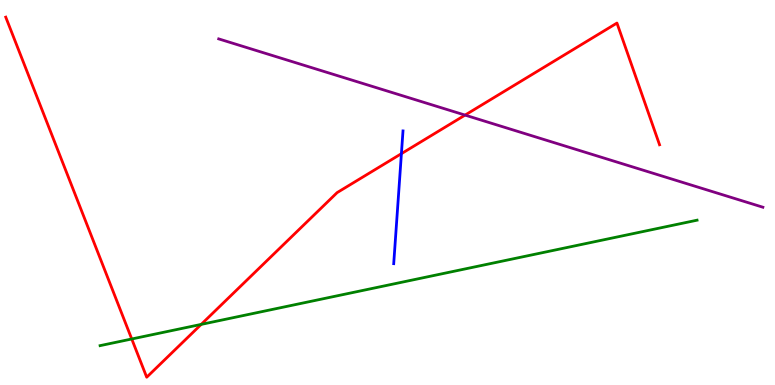[{'lines': ['blue', 'red'], 'intersections': [{'x': 5.18, 'y': 6.01}]}, {'lines': ['green', 'red'], 'intersections': [{'x': 1.7, 'y': 1.2}, {'x': 2.6, 'y': 1.57}]}, {'lines': ['purple', 'red'], 'intersections': [{'x': 6.0, 'y': 7.01}]}, {'lines': ['blue', 'green'], 'intersections': []}, {'lines': ['blue', 'purple'], 'intersections': []}, {'lines': ['green', 'purple'], 'intersections': []}]